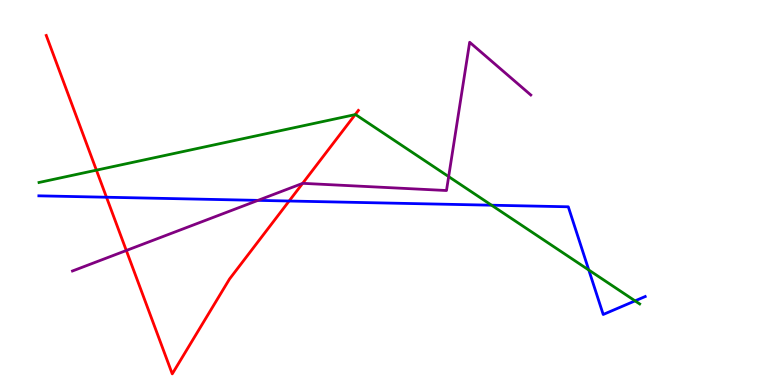[{'lines': ['blue', 'red'], 'intersections': [{'x': 1.37, 'y': 4.88}, {'x': 3.73, 'y': 4.78}]}, {'lines': ['green', 'red'], 'intersections': [{'x': 1.24, 'y': 5.58}, {'x': 4.58, 'y': 7.02}]}, {'lines': ['purple', 'red'], 'intersections': [{'x': 1.63, 'y': 3.49}, {'x': 3.9, 'y': 5.24}]}, {'lines': ['blue', 'green'], 'intersections': [{'x': 6.34, 'y': 4.67}, {'x': 7.6, 'y': 2.99}, {'x': 8.19, 'y': 2.19}]}, {'lines': ['blue', 'purple'], 'intersections': [{'x': 3.33, 'y': 4.8}]}, {'lines': ['green', 'purple'], 'intersections': [{'x': 5.79, 'y': 5.41}]}]